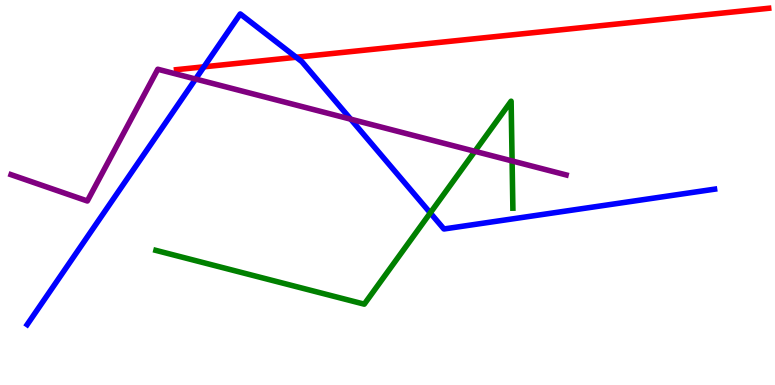[{'lines': ['blue', 'red'], 'intersections': [{'x': 2.63, 'y': 8.26}, {'x': 3.82, 'y': 8.51}]}, {'lines': ['green', 'red'], 'intersections': []}, {'lines': ['purple', 'red'], 'intersections': []}, {'lines': ['blue', 'green'], 'intersections': [{'x': 5.55, 'y': 4.47}]}, {'lines': ['blue', 'purple'], 'intersections': [{'x': 2.52, 'y': 7.95}, {'x': 4.53, 'y': 6.9}]}, {'lines': ['green', 'purple'], 'intersections': [{'x': 6.13, 'y': 6.07}, {'x': 6.61, 'y': 5.82}]}]